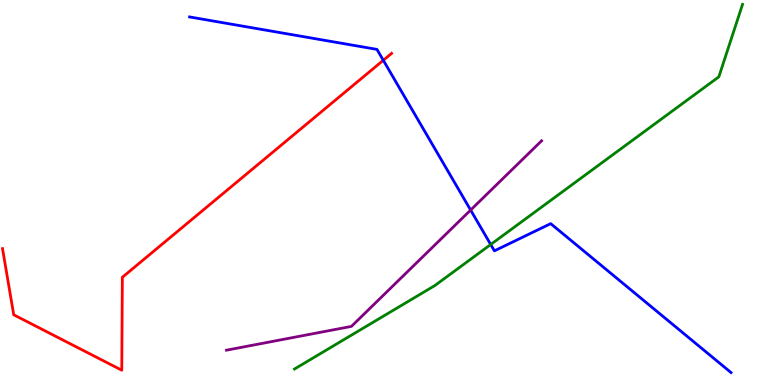[{'lines': ['blue', 'red'], 'intersections': [{'x': 4.95, 'y': 8.43}]}, {'lines': ['green', 'red'], 'intersections': []}, {'lines': ['purple', 'red'], 'intersections': []}, {'lines': ['blue', 'green'], 'intersections': [{'x': 6.33, 'y': 3.65}]}, {'lines': ['blue', 'purple'], 'intersections': [{'x': 6.07, 'y': 4.54}]}, {'lines': ['green', 'purple'], 'intersections': []}]